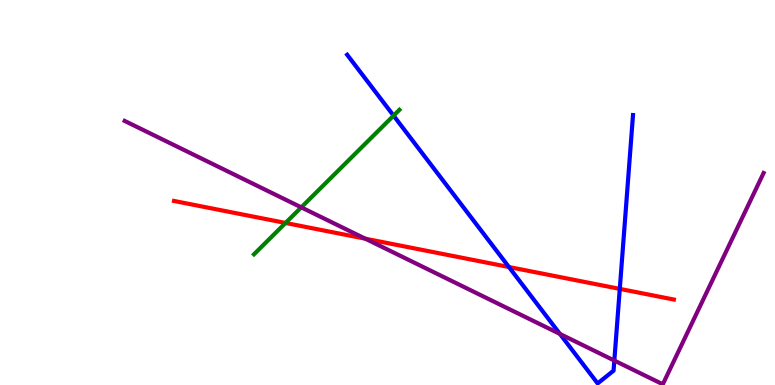[{'lines': ['blue', 'red'], 'intersections': [{'x': 6.57, 'y': 3.06}, {'x': 8.0, 'y': 2.5}]}, {'lines': ['green', 'red'], 'intersections': [{'x': 3.68, 'y': 4.21}]}, {'lines': ['purple', 'red'], 'intersections': [{'x': 4.71, 'y': 3.8}]}, {'lines': ['blue', 'green'], 'intersections': [{'x': 5.08, 'y': 7.0}]}, {'lines': ['blue', 'purple'], 'intersections': [{'x': 7.22, 'y': 1.33}, {'x': 7.93, 'y': 0.635}]}, {'lines': ['green', 'purple'], 'intersections': [{'x': 3.89, 'y': 4.61}]}]